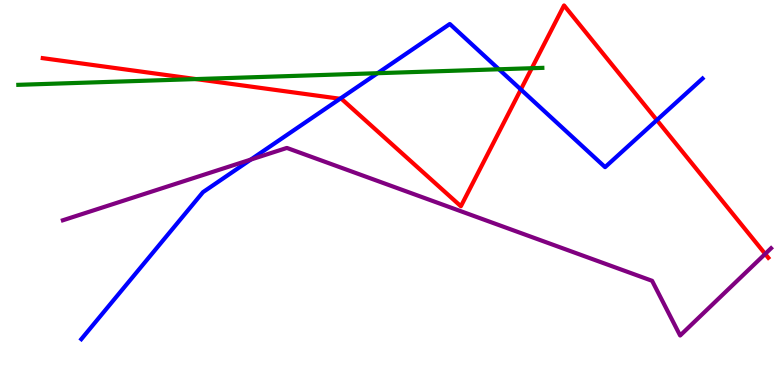[{'lines': ['blue', 'red'], 'intersections': [{'x': 4.39, 'y': 7.43}, {'x': 6.72, 'y': 7.68}, {'x': 8.48, 'y': 6.88}]}, {'lines': ['green', 'red'], 'intersections': [{'x': 2.53, 'y': 7.95}, {'x': 6.86, 'y': 8.23}]}, {'lines': ['purple', 'red'], 'intersections': [{'x': 9.87, 'y': 3.4}]}, {'lines': ['blue', 'green'], 'intersections': [{'x': 4.87, 'y': 8.1}, {'x': 6.44, 'y': 8.2}]}, {'lines': ['blue', 'purple'], 'intersections': [{'x': 3.24, 'y': 5.86}]}, {'lines': ['green', 'purple'], 'intersections': []}]